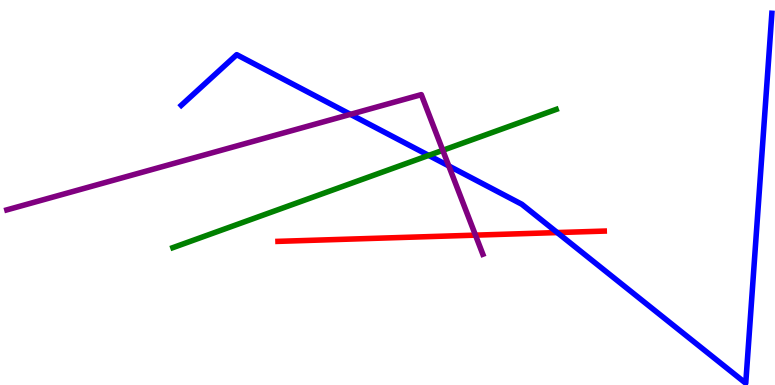[{'lines': ['blue', 'red'], 'intersections': [{'x': 7.19, 'y': 3.96}]}, {'lines': ['green', 'red'], 'intersections': []}, {'lines': ['purple', 'red'], 'intersections': [{'x': 6.14, 'y': 3.89}]}, {'lines': ['blue', 'green'], 'intersections': [{'x': 5.53, 'y': 5.96}]}, {'lines': ['blue', 'purple'], 'intersections': [{'x': 4.52, 'y': 7.03}, {'x': 5.79, 'y': 5.69}]}, {'lines': ['green', 'purple'], 'intersections': [{'x': 5.71, 'y': 6.1}]}]